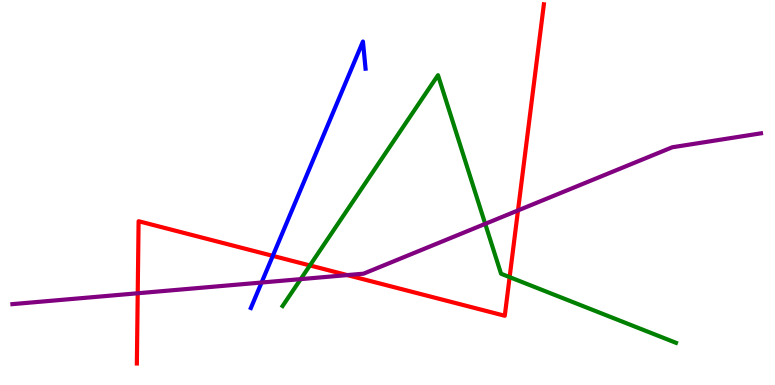[{'lines': ['blue', 'red'], 'intersections': [{'x': 3.52, 'y': 3.35}]}, {'lines': ['green', 'red'], 'intersections': [{'x': 4.0, 'y': 3.11}, {'x': 6.58, 'y': 2.8}]}, {'lines': ['purple', 'red'], 'intersections': [{'x': 1.78, 'y': 2.38}, {'x': 4.48, 'y': 2.85}, {'x': 6.68, 'y': 4.53}]}, {'lines': ['blue', 'green'], 'intersections': []}, {'lines': ['blue', 'purple'], 'intersections': [{'x': 3.38, 'y': 2.66}]}, {'lines': ['green', 'purple'], 'intersections': [{'x': 3.88, 'y': 2.75}, {'x': 6.26, 'y': 4.19}]}]